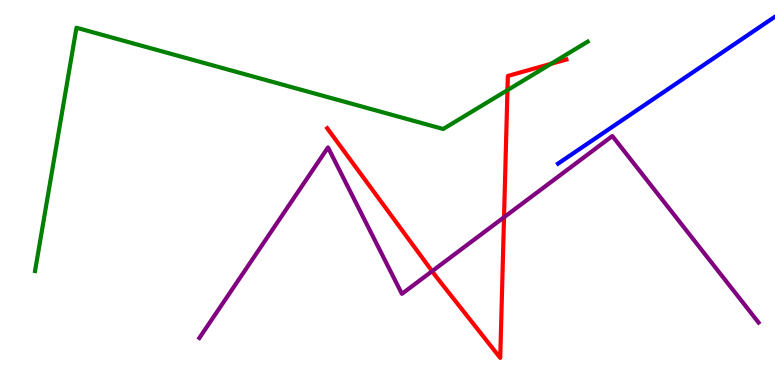[{'lines': ['blue', 'red'], 'intersections': []}, {'lines': ['green', 'red'], 'intersections': [{'x': 6.55, 'y': 7.66}, {'x': 7.11, 'y': 8.34}]}, {'lines': ['purple', 'red'], 'intersections': [{'x': 5.58, 'y': 2.96}, {'x': 6.5, 'y': 4.36}]}, {'lines': ['blue', 'green'], 'intersections': []}, {'lines': ['blue', 'purple'], 'intersections': []}, {'lines': ['green', 'purple'], 'intersections': []}]